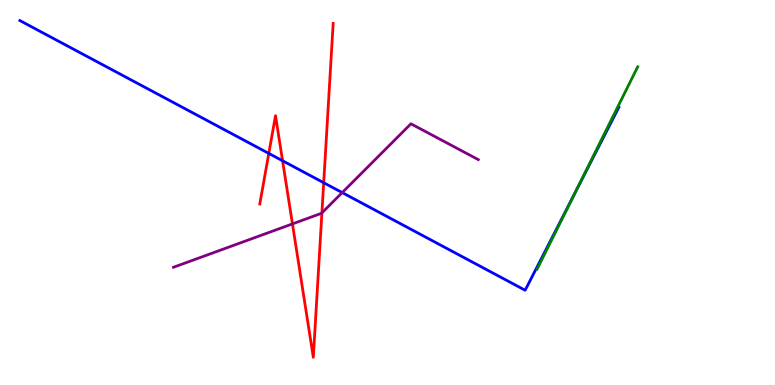[{'lines': ['blue', 'red'], 'intersections': [{'x': 3.47, 'y': 6.02}, {'x': 3.65, 'y': 5.82}, {'x': 4.18, 'y': 5.25}]}, {'lines': ['green', 'red'], 'intersections': []}, {'lines': ['purple', 'red'], 'intersections': [{'x': 3.77, 'y': 4.18}, {'x': 4.15, 'y': 4.47}]}, {'lines': ['blue', 'green'], 'intersections': [{'x': 7.41, 'y': 4.96}]}, {'lines': ['blue', 'purple'], 'intersections': [{'x': 4.42, 'y': 5.0}]}, {'lines': ['green', 'purple'], 'intersections': []}]